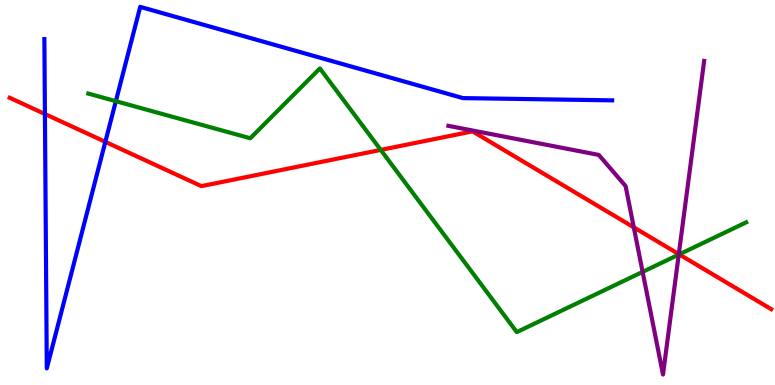[{'lines': ['blue', 'red'], 'intersections': [{'x': 0.58, 'y': 7.04}, {'x': 1.36, 'y': 6.32}]}, {'lines': ['green', 'red'], 'intersections': [{'x': 4.91, 'y': 6.11}, {'x': 8.76, 'y': 3.39}]}, {'lines': ['purple', 'red'], 'intersections': [{'x': 8.18, 'y': 4.09}, {'x': 8.76, 'y': 3.4}]}, {'lines': ['blue', 'green'], 'intersections': [{'x': 1.49, 'y': 7.37}]}, {'lines': ['blue', 'purple'], 'intersections': []}, {'lines': ['green', 'purple'], 'intersections': [{'x': 8.29, 'y': 2.94}, {'x': 8.76, 'y': 3.39}]}]